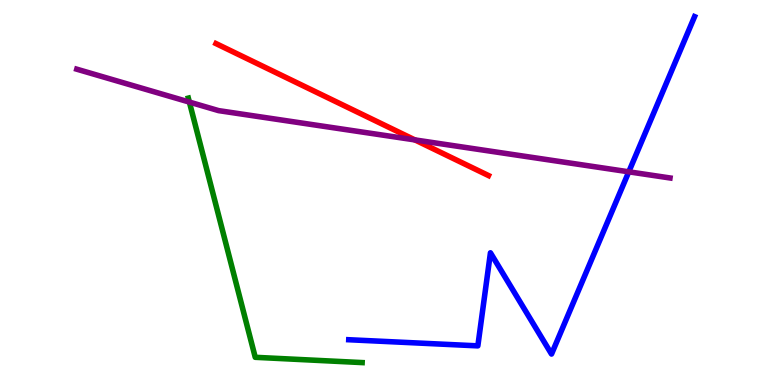[{'lines': ['blue', 'red'], 'intersections': []}, {'lines': ['green', 'red'], 'intersections': []}, {'lines': ['purple', 'red'], 'intersections': [{'x': 5.35, 'y': 6.37}]}, {'lines': ['blue', 'green'], 'intersections': []}, {'lines': ['blue', 'purple'], 'intersections': [{'x': 8.11, 'y': 5.54}]}, {'lines': ['green', 'purple'], 'intersections': [{'x': 2.44, 'y': 7.35}]}]